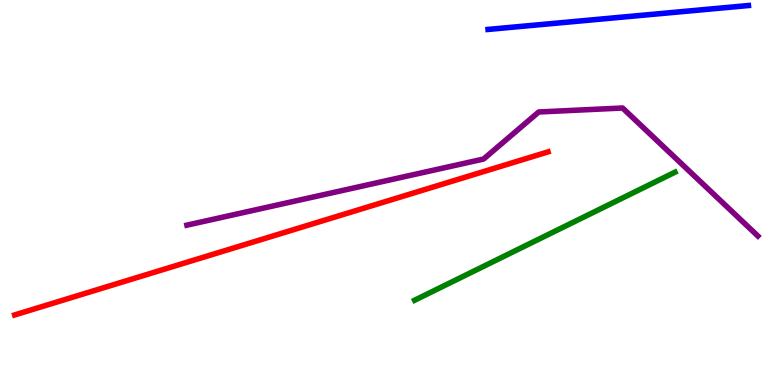[{'lines': ['blue', 'red'], 'intersections': []}, {'lines': ['green', 'red'], 'intersections': []}, {'lines': ['purple', 'red'], 'intersections': []}, {'lines': ['blue', 'green'], 'intersections': []}, {'lines': ['blue', 'purple'], 'intersections': []}, {'lines': ['green', 'purple'], 'intersections': []}]